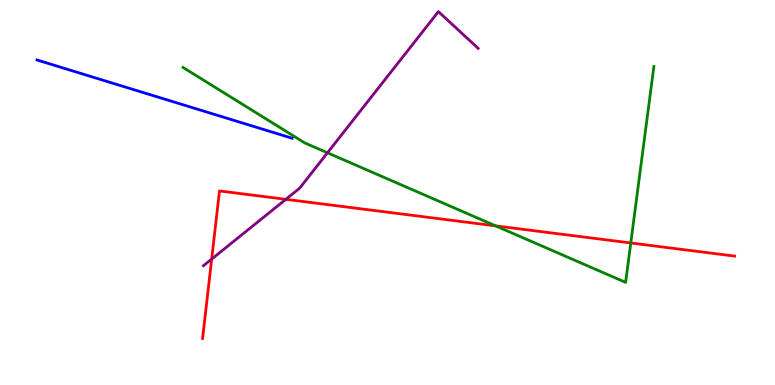[{'lines': ['blue', 'red'], 'intersections': []}, {'lines': ['green', 'red'], 'intersections': [{'x': 6.39, 'y': 4.13}, {'x': 8.14, 'y': 3.69}]}, {'lines': ['purple', 'red'], 'intersections': [{'x': 2.73, 'y': 3.27}, {'x': 3.69, 'y': 4.82}]}, {'lines': ['blue', 'green'], 'intersections': []}, {'lines': ['blue', 'purple'], 'intersections': []}, {'lines': ['green', 'purple'], 'intersections': [{'x': 4.23, 'y': 6.03}]}]